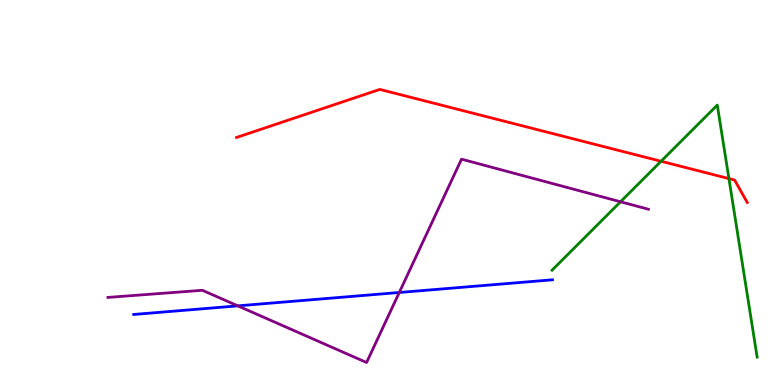[{'lines': ['blue', 'red'], 'intersections': []}, {'lines': ['green', 'red'], 'intersections': [{'x': 8.53, 'y': 5.81}, {'x': 9.41, 'y': 5.36}]}, {'lines': ['purple', 'red'], 'intersections': []}, {'lines': ['blue', 'green'], 'intersections': []}, {'lines': ['blue', 'purple'], 'intersections': [{'x': 3.07, 'y': 2.06}, {'x': 5.15, 'y': 2.4}]}, {'lines': ['green', 'purple'], 'intersections': [{'x': 8.01, 'y': 4.76}]}]